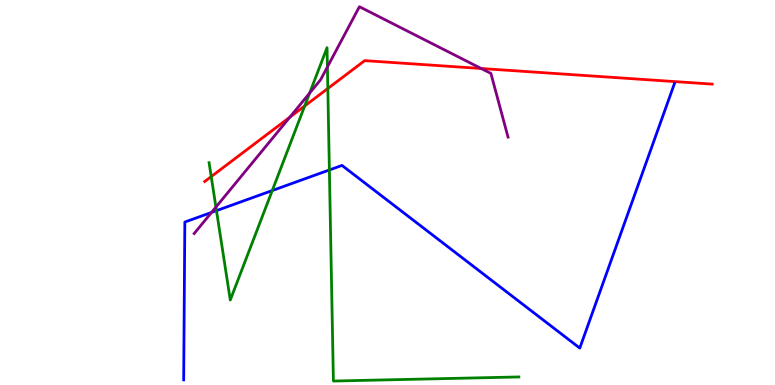[{'lines': ['blue', 'red'], 'intersections': []}, {'lines': ['green', 'red'], 'intersections': [{'x': 2.73, 'y': 5.41}, {'x': 3.93, 'y': 7.25}, {'x': 4.23, 'y': 7.7}]}, {'lines': ['purple', 'red'], 'intersections': [{'x': 3.74, 'y': 6.96}, {'x': 6.21, 'y': 8.22}]}, {'lines': ['blue', 'green'], 'intersections': [{'x': 2.79, 'y': 4.53}, {'x': 3.51, 'y': 5.05}, {'x': 4.25, 'y': 5.59}]}, {'lines': ['blue', 'purple'], 'intersections': [{'x': 2.73, 'y': 4.48}]}, {'lines': ['green', 'purple'], 'intersections': [{'x': 2.79, 'y': 4.62}, {'x': 4.0, 'y': 7.58}, {'x': 4.22, 'y': 8.26}]}]